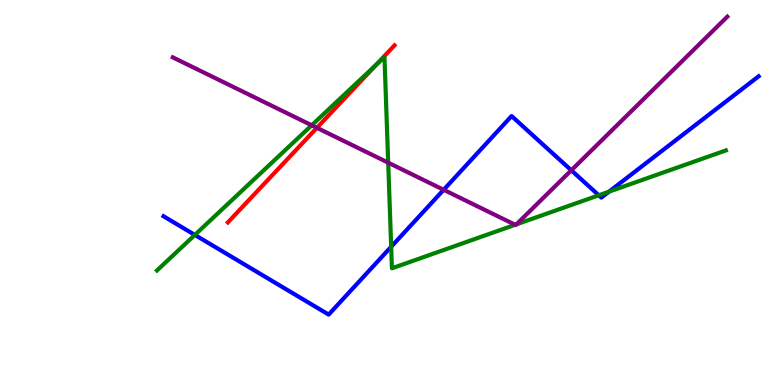[{'lines': ['blue', 'red'], 'intersections': []}, {'lines': ['green', 'red'], 'intersections': [{'x': 4.86, 'y': 8.33}]}, {'lines': ['purple', 'red'], 'intersections': [{'x': 4.09, 'y': 6.68}]}, {'lines': ['blue', 'green'], 'intersections': [{'x': 2.51, 'y': 3.9}, {'x': 5.05, 'y': 3.59}, {'x': 7.73, 'y': 4.93}, {'x': 7.86, 'y': 5.02}]}, {'lines': ['blue', 'purple'], 'intersections': [{'x': 5.72, 'y': 5.07}, {'x': 7.37, 'y': 5.58}]}, {'lines': ['green', 'purple'], 'intersections': [{'x': 4.02, 'y': 6.75}, {'x': 5.01, 'y': 5.77}, {'x': 6.65, 'y': 4.16}, {'x': 6.66, 'y': 4.17}]}]